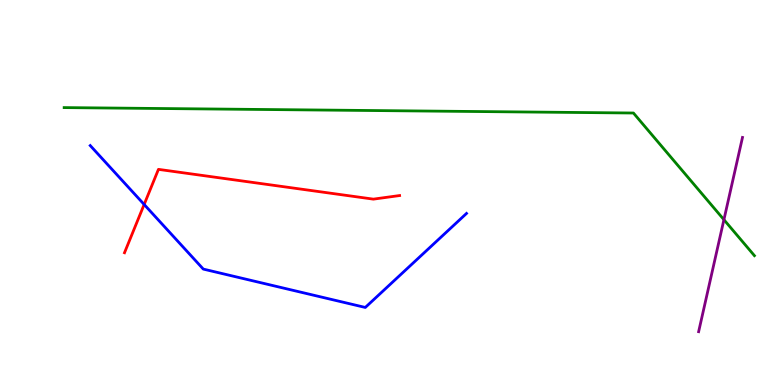[{'lines': ['blue', 'red'], 'intersections': [{'x': 1.86, 'y': 4.69}]}, {'lines': ['green', 'red'], 'intersections': []}, {'lines': ['purple', 'red'], 'intersections': []}, {'lines': ['blue', 'green'], 'intersections': []}, {'lines': ['blue', 'purple'], 'intersections': []}, {'lines': ['green', 'purple'], 'intersections': [{'x': 9.34, 'y': 4.29}]}]